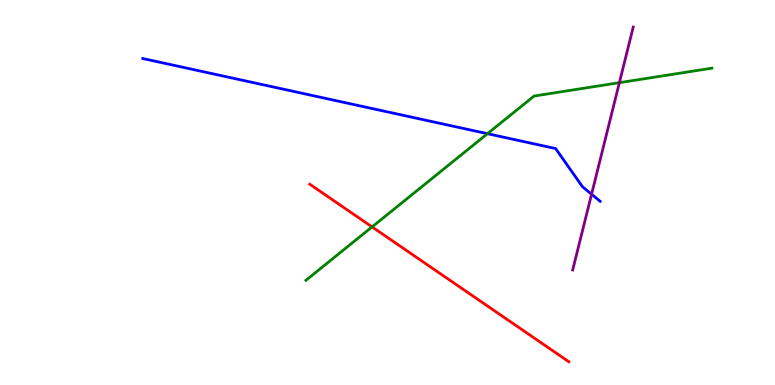[{'lines': ['blue', 'red'], 'intersections': []}, {'lines': ['green', 'red'], 'intersections': [{'x': 4.8, 'y': 4.11}]}, {'lines': ['purple', 'red'], 'intersections': []}, {'lines': ['blue', 'green'], 'intersections': [{'x': 6.29, 'y': 6.53}]}, {'lines': ['blue', 'purple'], 'intersections': [{'x': 7.63, 'y': 4.95}]}, {'lines': ['green', 'purple'], 'intersections': [{'x': 7.99, 'y': 7.85}]}]